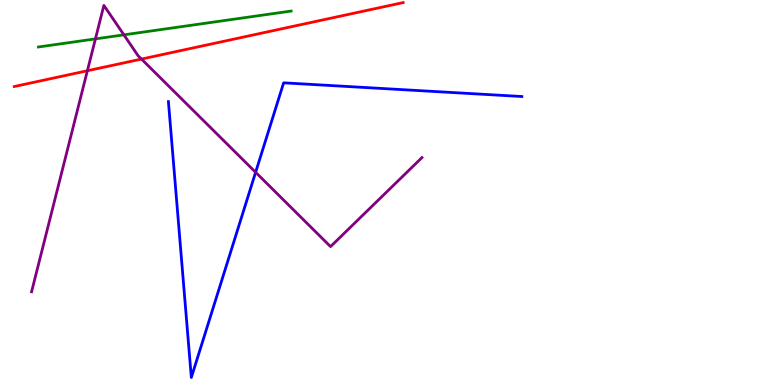[{'lines': ['blue', 'red'], 'intersections': []}, {'lines': ['green', 'red'], 'intersections': []}, {'lines': ['purple', 'red'], 'intersections': [{'x': 1.13, 'y': 8.16}, {'x': 1.83, 'y': 8.47}]}, {'lines': ['blue', 'green'], 'intersections': []}, {'lines': ['blue', 'purple'], 'intersections': [{'x': 3.3, 'y': 5.52}]}, {'lines': ['green', 'purple'], 'intersections': [{'x': 1.23, 'y': 8.99}, {'x': 1.6, 'y': 9.1}]}]